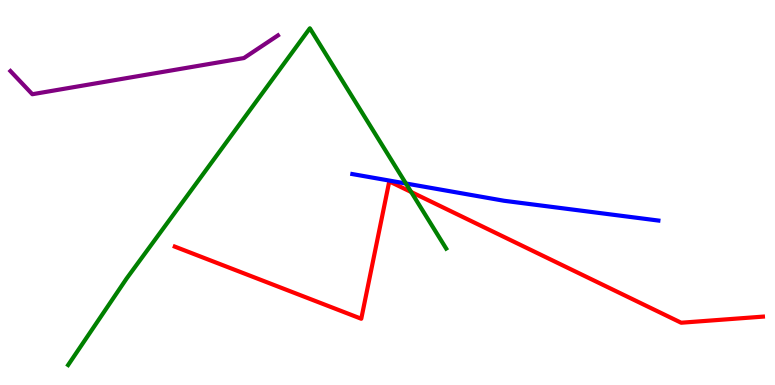[{'lines': ['blue', 'red'], 'intersections': []}, {'lines': ['green', 'red'], 'intersections': [{'x': 5.31, 'y': 5.01}]}, {'lines': ['purple', 'red'], 'intersections': []}, {'lines': ['blue', 'green'], 'intersections': [{'x': 5.24, 'y': 5.23}]}, {'lines': ['blue', 'purple'], 'intersections': []}, {'lines': ['green', 'purple'], 'intersections': []}]